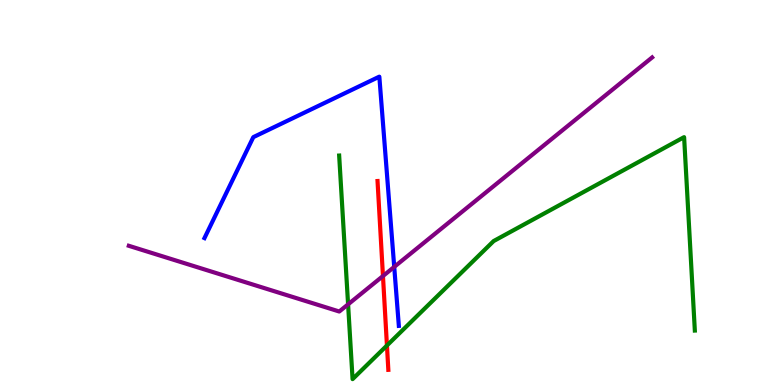[{'lines': ['blue', 'red'], 'intersections': []}, {'lines': ['green', 'red'], 'intersections': [{'x': 4.99, 'y': 1.03}]}, {'lines': ['purple', 'red'], 'intersections': [{'x': 4.94, 'y': 2.83}]}, {'lines': ['blue', 'green'], 'intersections': []}, {'lines': ['blue', 'purple'], 'intersections': [{'x': 5.09, 'y': 3.07}]}, {'lines': ['green', 'purple'], 'intersections': [{'x': 4.49, 'y': 2.09}]}]